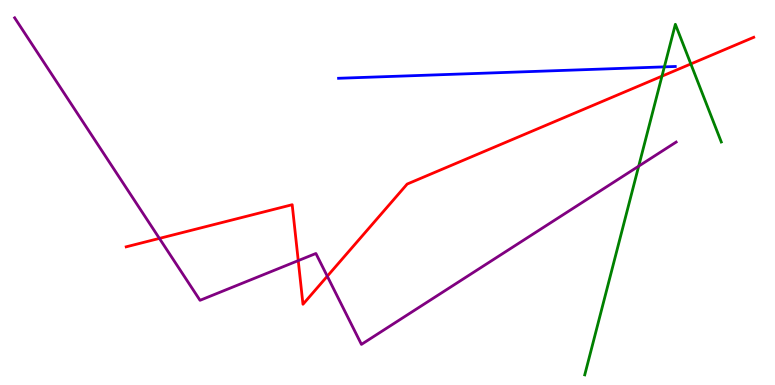[{'lines': ['blue', 'red'], 'intersections': []}, {'lines': ['green', 'red'], 'intersections': [{'x': 8.54, 'y': 8.02}, {'x': 8.91, 'y': 8.34}]}, {'lines': ['purple', 'red'], 'intersections': [{'x': 2.06, 'y': 3.81}, {'x': 3.85, 'y': 3.23}, {'x': 4.22, 'y': 2.83}]}, {'lines': ['blue', 'green'], 'intersections': [{'x': 8.57, 'y': 8.26}]}, {'lines': ['blue', 'purple'], 'intersections': []}, {'lines': ['green', 'purple'], 'intersections': [{'x': 8.24, 'y': 5.68}]}]